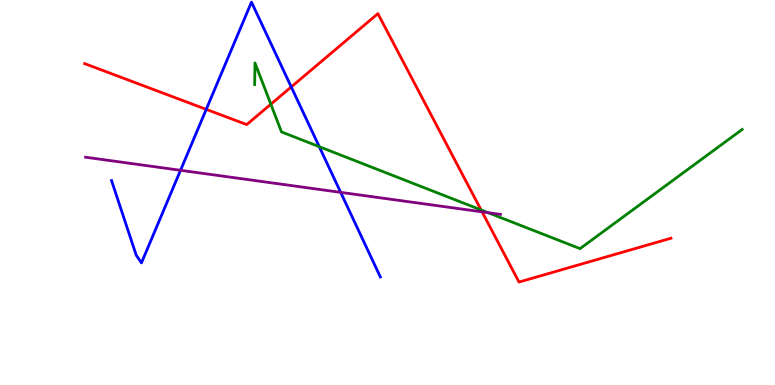[{'lines': ['blue', 'red'], 'intersections': [{'x': 2.66, 'y': 7.16}, {'x': 3.76, 'y': 7.74}]}, {'lines': ['green', 'red'], 'intersections': [{'x': 3.49, 'y': 7.29}, {'x': 6.21, 'y': 4.55}]}, {'lines': ['purple', 'red'], 'intersections': [{'x': 6.22, 'y': 4.5}]}, {'lines': ['blue', 'green'], 'intersections': [{'x': 4.12, 'y': 6.19}]}, {'lines': ['blue', 'purple'], 'intersections': [{'x': 2.33, 'y': 5.58}, {'x': 4.4, 'y': 5.0}]}, {'lines': ['green', 'purple'], 'intersections': [{'x': 6.3, 'y': 4.48}]}]